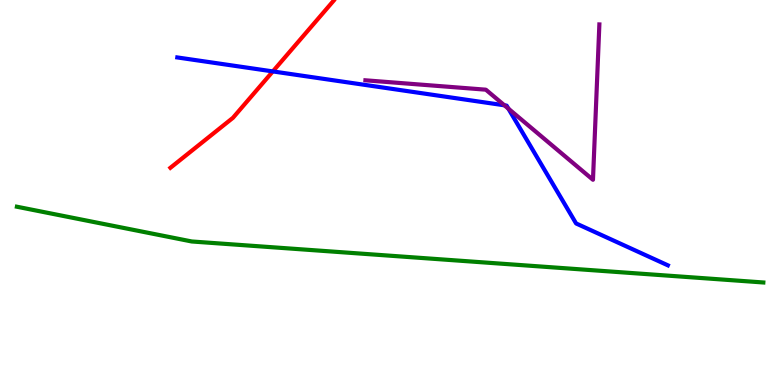[{'lines': ['blue', 'red'], 'intersections': [{'x': 3.52, 'y': 8.15}]}, {'lines': ['green', 'red'], 'intersections': []}, {'lines': ['purple', 'red'], 'intersections': []}, {'lines': ['blue', 'green'], 'intersections': []}, {'lines': ['blue', 'purple'], 'intersections': [{'x': 6.51, 'y': 7.26}, {'x': 6.56, 'y': 7.18}]}, {'lines': ['green', 'purple'], 'intersections': []}]